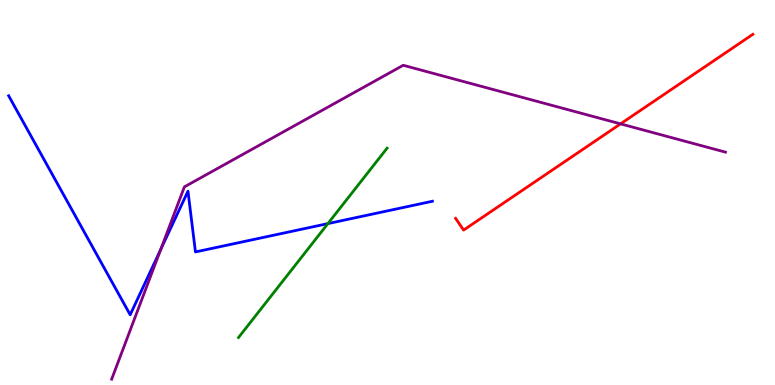[{'lines': ['blue', 'red'], 'intersections': []}, {'lines': ['green', 'red'], 'intersections': []}, {'lines': ['purple', 'red'], 'intersections': [{'x': 8.01, 'y': 6.78}]}, {'lines': ['blue', 'green'], 'intersections': [{'x': 4.23, 'y': 4.19}]}, {'lines': ['blue', 'purple'], 'intersections': [{'x': 2.07, 'y': 3.52}]}, {'lines': ['green', 'purple'], 'intersections': []}]